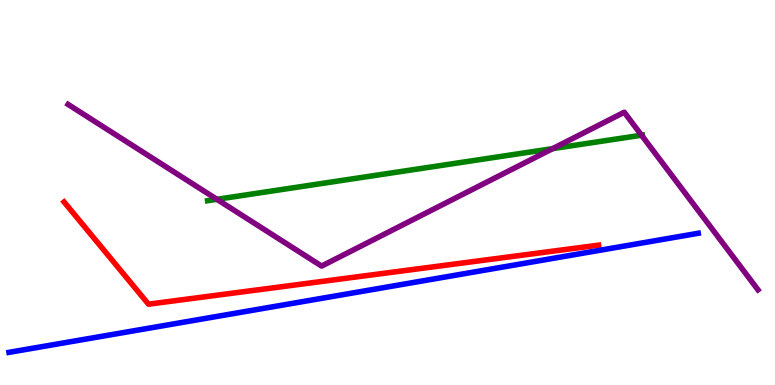[{'lines': ['blue', 'red'], 'intersections': []}, {'lines': ['green', 'red'], 'intersections': []}, {'lines': ['purple', 'red'], 'intersections': []}, {'lines': ['blue', 'green'], 'intersections': []}, {'lines': ['blue', 'purple'], 'intersections': []}, {'lines': ['green', 'purple'], 'intersections': [{'x': 2.8, 'y': 4.82}, {'x': 7.13, 'y': 6.14}, {'x': 8.28, 'y': 6.49}]}]